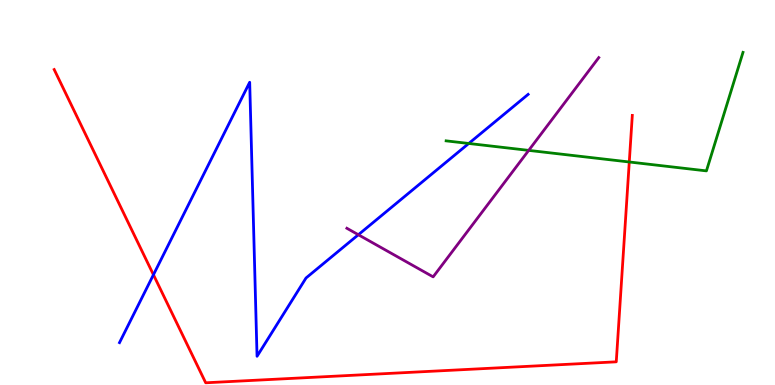[{'lines': ['blue', 'red'], 'intersections': [{'x': 1.98, 'y': 2.86}]}, {'lines': ['green', 'red'], 'intersections': [{'x': 8.12, 'y': 5.79}]}, {'lines': ['purple', 'red'], 'intersections': []}, {'lines': ['blue', 'green'], 'intersections': [{'x': 6.05, 'y': 6.27}]}, {'lines': ['blue', 'purple'], 'intersections': [{'x': 4.62, 'y': 3.9}]}, {'lines': ['green', 'purple'], 'intersections': [{'x': 6.82, 'y': 6.09}]}]